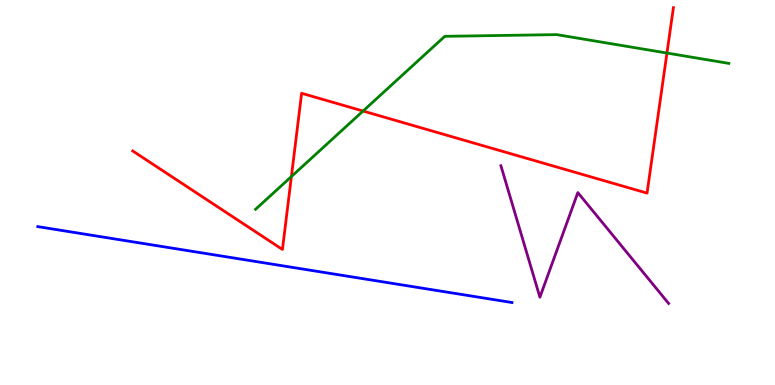[{'lines': ['blue', 'red'], 'intersections': []}, {'lines': ['green', 'red'], 'intersections': [{'x': 3.76, 'y': 5.41}, {'x': 4.68, 'y': 7.12}, {'x': 8.61, 'y': 8.62}]}, {'lines': ['purple', 'red'], 'intersections': []}, {'lines': ['blue', 'green'], 'intersections': []}, {'lines': ['blue', 'purple'], 'intersections': []}, {'lines': ['green', 'purple'], 'intersections': []}]